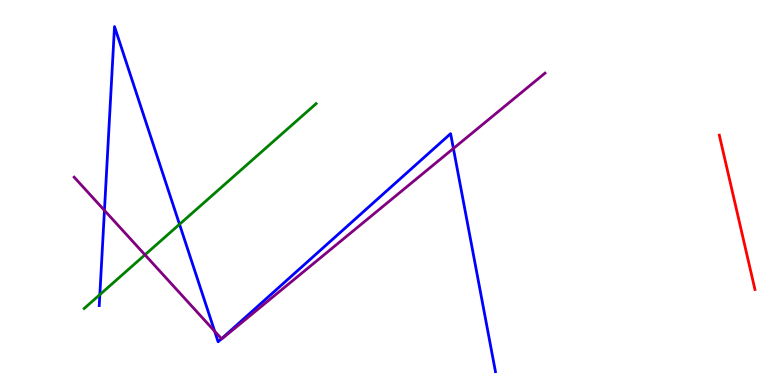[{'lines': ['blue', 'red'], 'intersections': []}, {'lines': ['green', 'red'], 'intersections': []}, {'lines': ['purple', 'red'], 'intersections': []}, {'lines': ['blue', 'green'], 'intersections': [{'x': 1.29, 'y': 2.35}, {'x': 2.32, 'y': 4.17}]}, {'lines': ['blue', 'purple'], 'intersections': [{'x': 1.35, 'y': 4.54}, {'x': 2.77, 'y': 1.4}, {'x': 2.86, 'y': 1.2}, {'x': 5.85, 'y': 6.14}]}, {'lines': ['green', 'purple'], 'intersections': [{'x': 1.87, 'y': 3.38}]}]